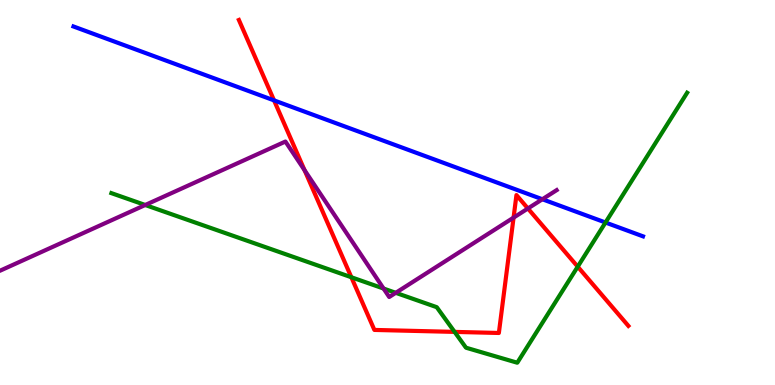[{'lines': ['blue', 'red'], 'intersections': [{'x': 3.54, 'y': 7.39}]}, {'lines': ['green', 'red'], 'intersections': [{'x': 4.53, 'y': 2.8}, {'x': 5.87, 'y': 1.38}, {'x': 7.45, 'y': 3.07}]}, {'lines': ['purple', 'red'], 'intersections': [{'x': 3.93, 'y': 5.58}, {'x': 6.63, 'y': 4.35}, {'x': 6.81, 'y': 4.58}]}, {'lines': ['blue', 'green'], 'intersections': [{'x': 7.81, 'y': 4.22}]}, {'lines': ['blue', 'purple'], 'intersections': [{'x': 7.0, 'y': 4.82}]}, {'lines': ['green', 'purple'], 'intersections': [{'x': 1.87, 'y': 4.68}, {'x': 4.95, 'y': 2.51}, {'x': 5.11, 'y': 2.39}]}]